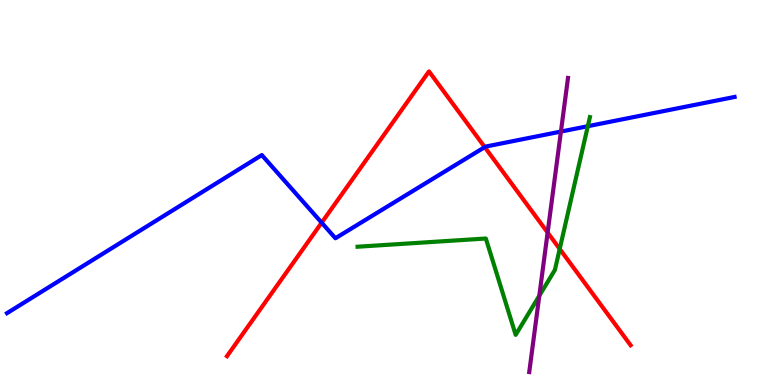[{'lines': ['blue', 'red'], 'intersections': [{'x': 4.15, 'y': 4.22}, {'x': 6.25, 'y': 6.18}]}, {'lines': ['green', 'red'], 'intersections': [{'x': 7.22, 'y': 3.53}]}, {'lines': ['purple', 'red'], 'intersections': [{'x': 7.07, 'y': 3.96}]}, {'lines': ['blue', 'green'], 'intersections': [{'x': 7.58, 'y': 6.72}]}, {'lines': ['blue', 'purple'], 'intersections': [{'x': 7.24, 'y': 6.58}]}, {'lines': ['green', 'purple'], 'intersections': [{'x': 6.96, 'y': 2.32}]}]